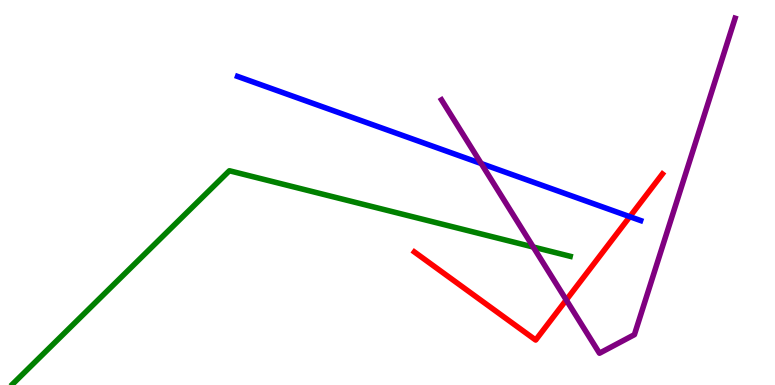[{'lines': ['blue', 'red'], 'intersections': [{'x': 8.13, 'y': 4.37}]}, {'lines': ['green', 'red'], 'intersections': []}, {'lines': ['purple', 'red'], 'intersections': [{'x': 7.31, 'y': 2.21}]}, {'lines': ['blue', 'green'], 'intersections': []}, {'lines': ['blue', 'purple'], 'intersections': [{'x': 6.21, 'y': 5.75}]}, {'lines': ['green', 'purple'], 'intersections': [{'x': 6.88, 'y': 3.58}]}]